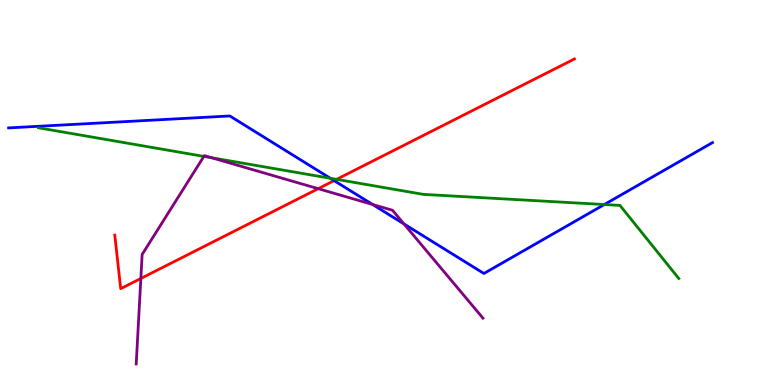[{'lines': ['blue', 'red'], 'intersections': [{'x': 4.31, 'y': 5.31}]}, {'lines': ['green', 'red'], 'intersections': [{'x': 4.34, 'y': 5.34}]}, {'lines': ['purple', 'red'], 'intersections': [{'x': 1.82, 'y': 2.77}, {'x': 4.11, 'y': 5.1}]}, {'lines': ['blue', 'green'], 'intersections': [{'x': 4.26, 'y': 5.37}, {'x': 7.8, 'y': 4.69}]}, {'lines': ['blue', 'purple'], 'intersections': [{'x': 4.81, 'y': 4.69}, {'x': 5.21, 'y': 4.18}]}, {'lines': ['green', 'purple'], 'intersections': [{'x': 2.63, 'y': 5.94}, {'x': 2.73, 'y': 5.9}]}]